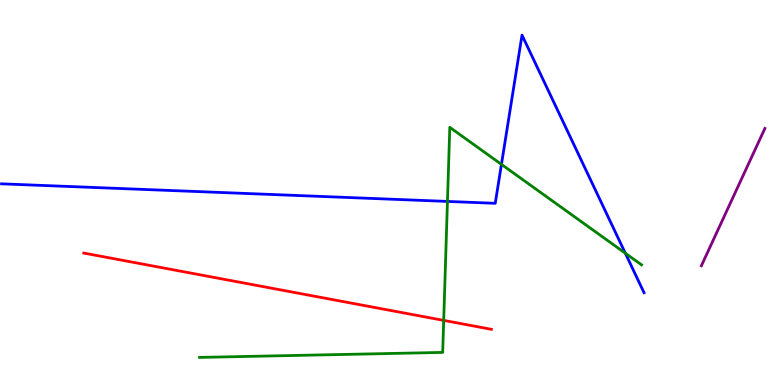[{'lines': ['blue', 'red'], 'intersections': []}, {'lines': ['green', 'red'], 'intersections': [{'x': 5.73, 'y': 1.68}]}, {'lines': ['purple', 'red'], 'intersections': []}, {'lines': ['blue', 'green'], 'intersections': [{'x': 5.77, 'y': 4.77}, {'x': 6.47, 'y': 5.73}, {'x': 8.07, 'y': 3.42}]}, {'lines': ['blue', 'purple'], 'intersections': []}, {'lines': ['green', 'purple'], 'intersections': []}]